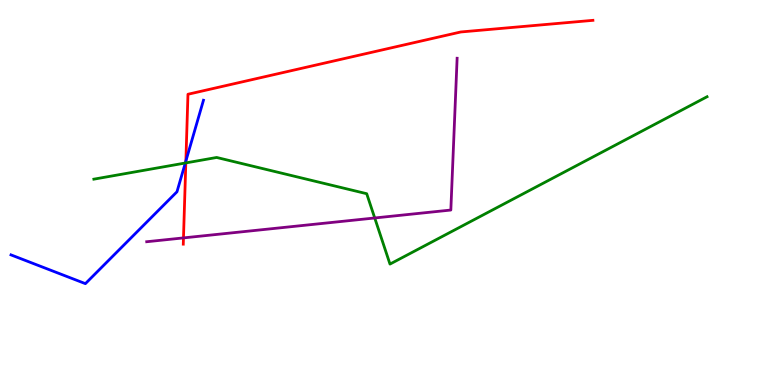[{'lines': ['blue', 'red'], 'intersections': [{'x': 2.4, 'y': 5.82}]}, {'lines': ['green', 'red'], 'intersections': [{'x': 2.4, 'y': 5.77}]}, {'lines': ['purple', 'red'], 'intersections': [{'x': 2.37, 'y': 3.82}]}, {'lines': ['blue', 'green'], 'intersections': [{'x': 2.39, 'y': 5.77}]}, {'lines': ['blue', 'purple'], 'intersections': []}, {'lines': ['green', 'purple'], 'intersections': [{'x': 4.84, 'y': 4.34}]}]